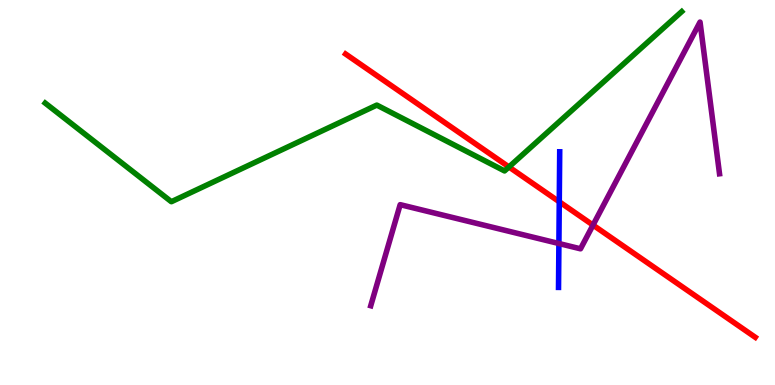[{'lines': ['blue', 'red'], 'intersections': [{'x': 7.22, 'y': 4.76}]}, {'lines': ['green', 'red'], 'intersections': [{'x': 6.57, 'y': 5.66}]}, {'lines': ['purple', 'red'], 'intersections': [{'x': 7.65, 'y': 4.15}]}, {'lines': ['blue', 'green'], 'intersections': []}, {'lines': ['blue', 'purple'], 'intersections': [{'x': 7.21, 'y': 3.67}]}, {'lines': ['green', 'purple'], 'intersections': []}]